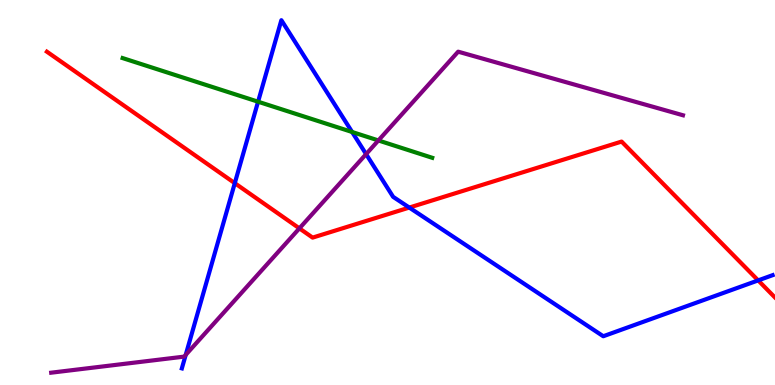[{'lines': ['blue', 'red'], 'intersections': [{'x': 3.03, 'y': 5.24}, {'x': 5.28, 'y': 4.61}, {'x': 9.78, 'y': 2.72}]}, {'lines': ['green', 'red'], 'intersections': []}, {'lines': ['purple', 'red'], 'intersections': [{'x': 3.86, 'y': 4.07}]}, {'lines': ['blue', 'green'], 'intersections': [{'x': 3.33, 'y': 7.36}, {'x': 4.54, 'y': 6.57}]}, {'lines': ['blue', 'purple'], 'intersections': [{'x': 2.4, 'y': 0.783}, {'x': 4.72, 'y': 6.0}]}, {'lines': ['green', 'purple'], 'intersections': [{'x': 4.88, 'y': 6.35}]}]